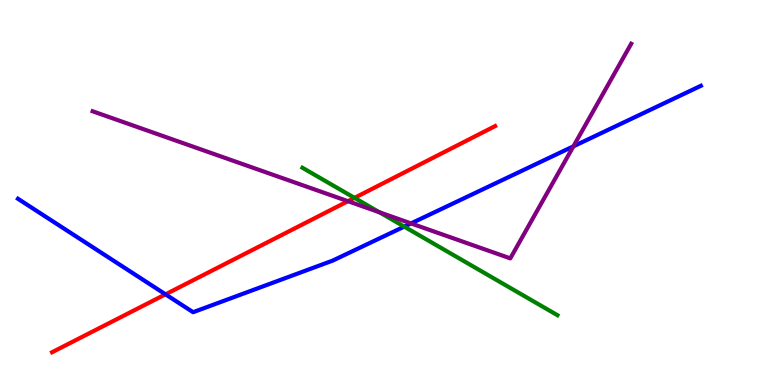[{'lines': ['blue', 'red'], 'intersections': [{'x': 2.14, 'y': 2.35}]}, {'lines': ['green', 'red'], 'intersections': [{'x': 4.57, 'y': 4.86}]}, {'lines': ['purple', 'red'], 'intersections': [{'x': 4.49, 'y': 4.77}]}, {'lines': ['blue', 'green'], 'intersections': [{'x': 5.22, 'y': 4.11}]}, {'lines': ['blue', 'purple'], 'intersections': [{'x': 5.3, 'y': 4.2}, {'x': 7.4, 'y': 6.2}]}, {'lines': ['green', 'purple'], 'intersections': [{'x': 4.9, 'y': 4.49}]}]